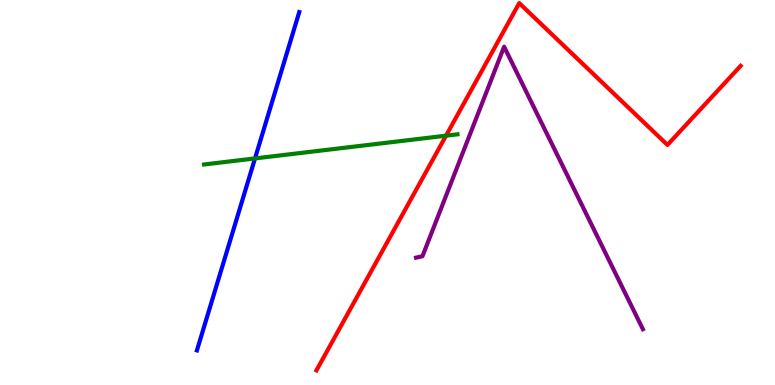[{'lines': ['blue', 'red'], 'intersections': []}, {'lines': ['green', 'red'], 'intersections': [{'x': 5.76, 'y': 6.48}]}, {'lines': ['purple', 'red'], 'intersections': []}, {'lines': ['blue', 'green'], 'intersections': [{'x': 3.29, 'y': 5.89}]}, {'lines': ['blue', 'purple'], 'intersections': []}, {'lines': ['green', 'purple'], 'intersections': []}]